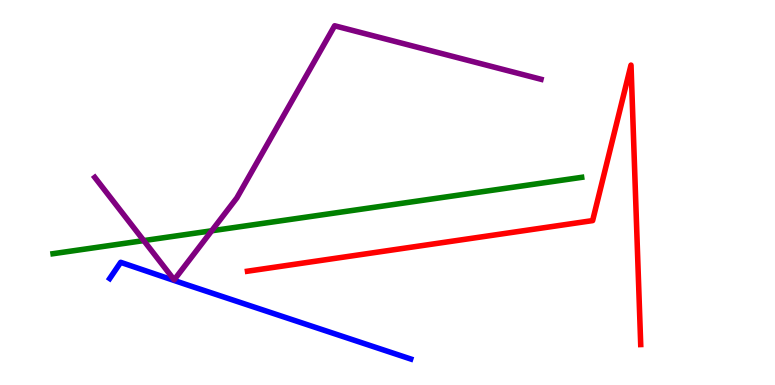[{'lines': ['blue', 'red'], 'intersections': []}, {'lines': ['green', 'red'], 'intersections': []}, {'lines': ['purple', 'red'], 'intersections': []}, {'lines': ['blue', 'green'], 'intersections': []}, {'lines': ['blue', 'purple'], 'intersections': []}, {'lines': ['green', 'purple'], 'intersections': [{'x': 1.86, 'y': 3.75}, {'x': 2.73, 'y': 4.01}]}]